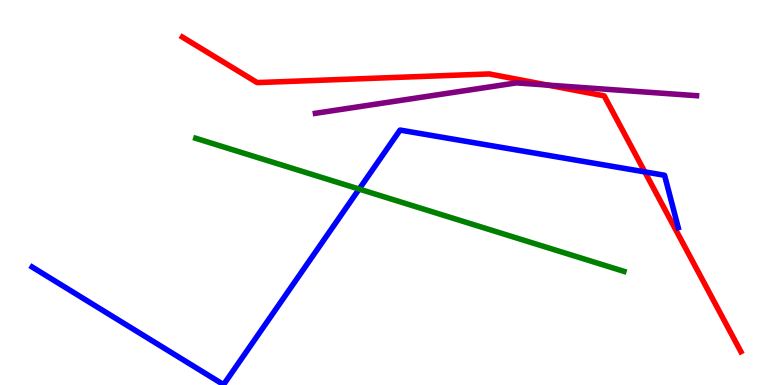[{'lines': ['blue', 'red'], 'intersections': [{'x': 8.32, 'y': 5.54}]}, {'lines': ['green', 'red'], 'intersections': []}, {'lines': ['purple', 'red'], 'intersections': [{'x': 7.07, 'y': 7.79}]}, {'lines': ['blue', 'green'], 'intersections': [{'x': 4.63, 'y': 5.09}]}, {'lines': ['blue', 'purple'], 'intersections': []}, {'lines': ['green', 'purple'], 'intersections': []}]